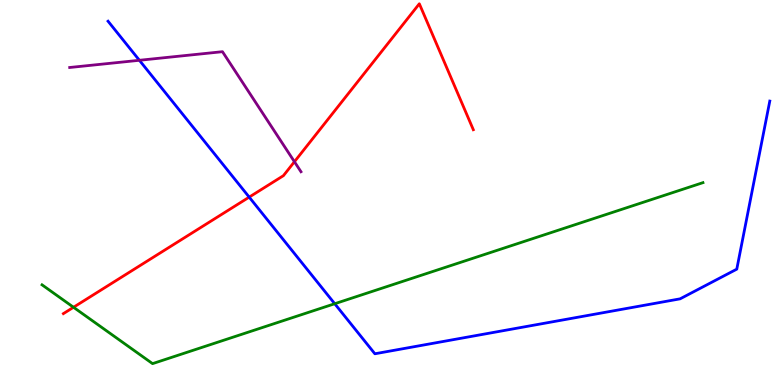[{'lines': ['blue', 'red'], 'intersections': [{'x': 3.22, 'y': 4.88}]}, {'lines': ['green', 'red'], 'intersections': [{'x': 0.949, 'y': 2.02}]}, {'lines': ['purple', 'red'], 'intersections': [{'x': 3.8, 'y': 5.8}]}, {'lines': ['blue', 'green'], 'intersections': [{'x': 4.32, 'y': 2.11}]}, {'lines': ['blue', 'purple'], 'intersections': [{'x': 1.8, 'y': 8.43}]}, {'lines': ['green', 'purple'], 'intersections': []}]